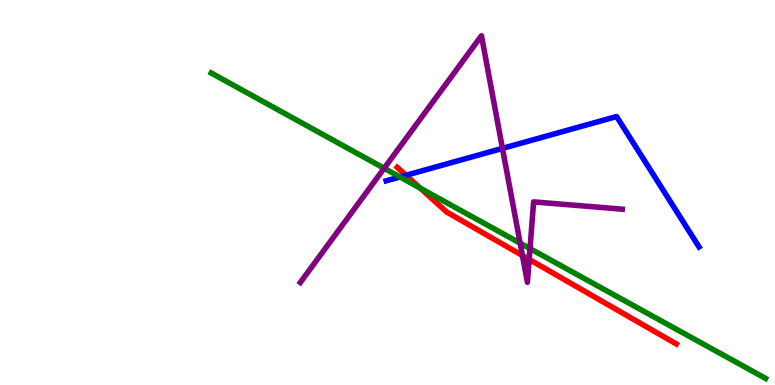[{'lines': ['blue', 'red'], 'intersections': [{'x': 5.24, 'y': 5.45}]}, {'lines': ['green', 'red'], 'intersections': [{'x': 5.42, 'y': 5.11}]}, {'lines': ['purple', 'red'], 'intersections': [{'x': 6.74, 'y': 3.36}, {'x': 6.83, 'y': 3.26}]}, {'lines': ['blue', 'green'], 'intersections': [{'x': 5.16, 'y': 5.4}]}, {'lines': ['blue', 'purple'], 'intersections': [{'x': 6.48, 'y': 6.15}]}, {'lines': ['green', 'purple'], 'intersections': [{'x': 4.96, 'y': 5.63}, {'x': 6.71, 'y': 3.68}, {'x': 6.84, 'y': 3.54}]}]